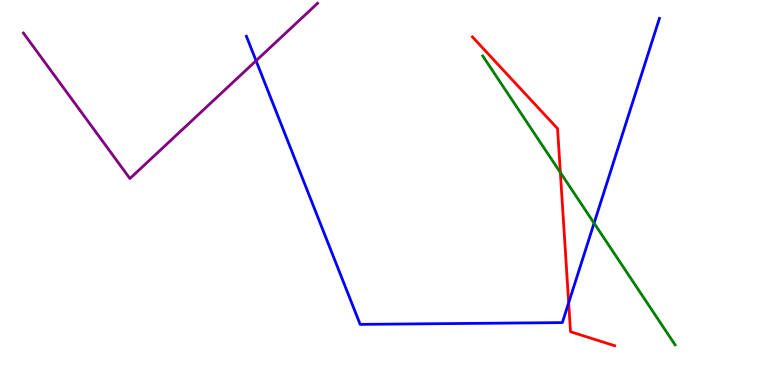[{'lines': ['blue', 'red'], 'intersections': [{'x': 7.34, 'y': 2.14}]}, {'lines': ['green', 'red'], 'intersections': [{'x': 7.23, 'y': 5.52}]}, {'lines': ['purple', 'red'], 'intersections': []}, {'lines': ['blue', 'green'], 'intersections': [{'x': 7.67, 'y': 4.2}]}, {'lines': ['blue', 'purple'], 'intersections': [{'x': 3.3, 'y': 8.42}]}, {'lines': ['green', 'purple'], 'intersections': []}]